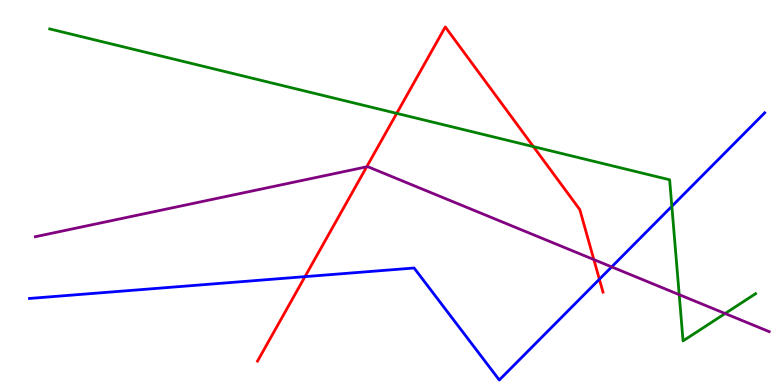[{'lines': ['blue', 'red'], 'intersections': [{'x': 3.94, 'y': 2.81}, {'x': 7.73, 'y': 2.75}]}, {'lines': ['green', 'red'], 'intersections': [{'x': 5.12, 'y': 7.06}, {'x': 6.88, 'y': 6.19}]}, {'lines': ['purple', 'red'], 'intersections': [{'x': 4.73, 'y': 5.67}, {'x': 7.66, 'y': 3.26}]}, {'lines': ['blue', 'green'], 'intersections': [{'x': 8.67, 'y': 4.64}]}, {'lines': ['blue', 'purple'], 'intersections': [{'x': 7.89, 'y': 3.07}]}, {'lines': ['green', 'purple'], 'intersections': [{'x': 8.76, 'y': 2.35}, {'x': 9.36, 'y': 1.86}]}]